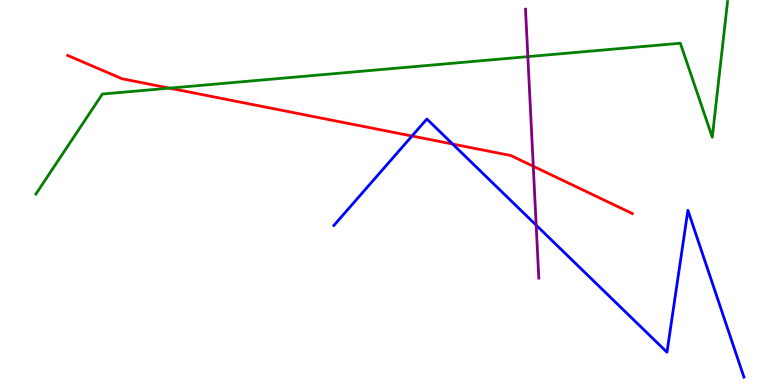[{'lines': ['blue', 'red'], 'intersections': [{'x': 5.32, 'y': 6.47}, {'x': 5.84, 'y': 6.26}]}, {'lines': ['green', 'red'], 'intersections': [{'x': 2.19, 'y': 7.71}]}, {'lines': ['purple', 'red'], 'intersections': [{'x': 6.88, 'y': 5.68}]}, {'lines': ['blue', 'green'], 'intersections': []}, {'lines': ['blue', 'purple'], 'intersections': [{'x': 6.92, 'y': 4.15}]}, {'lines': ['green', 'purple'], 'intersections': [{'x': 6.81, 'y': 8.53}]}]